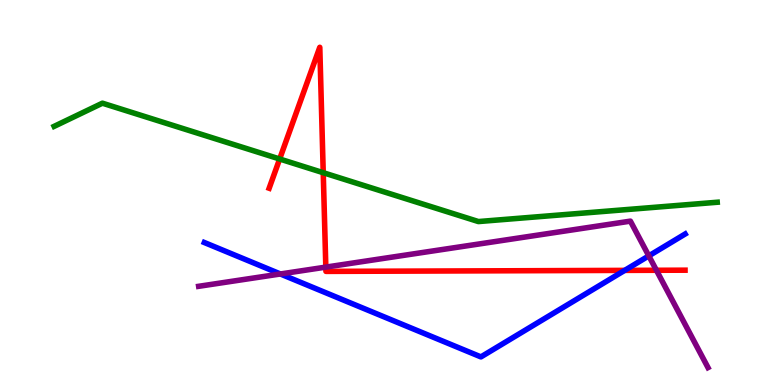[{'lines': ['blue', 'red'], 'intersections': [{'x': 8.06, 'y': 2.98}]}, {'lines': ['green', 'red'], 'intersections': [{'x': 3.61, 'y': 5.87}, {'x': 4.17, 'y': 5.51}]}, {'lines': ['purple', 'red'], 'intersections': [{'x': 4.2, 'y': 3.06}, {'x': 8.47, 'y': 2.98}]}, {'lines': ['blue', 'green'], 'intersections': []}, {'lines': ['blue', 'purple'], 'intersections': [{'x': 3.62, 'y': 2.88}, {'x': 8.37, 'y': 3.35}]}, {'lines': ['green', 'purple'], 'intersections': []}]